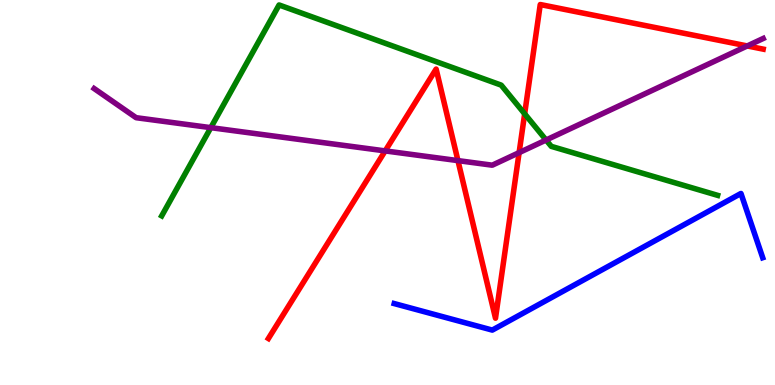[{'lines': ['blue', 'red'], 'intersections': []}, {'lines': ['green', 'red'], 'intersections': [{'x': 6.77, 'y': 7.04}]}, {'lines': ['purple', 'red'], 'intersections': [{'x': 4.97, 'y': 6.08}, {'x': 5.91, 'y': 5.83}, {'x': 6.7, 'y': 6.04}, {'x': 9.64, 'y': 8.81}]}, {'lines': ['blue', 'green'], 'intersections': []}, {'lines': ['blue', 'purple'], 'intersections': []}, {'lines': ['green', 'purple'], 'intersections': [{'x': 2.72, 'y': 6.68}, {'x': 7.05, 'y': 6.36}]}]